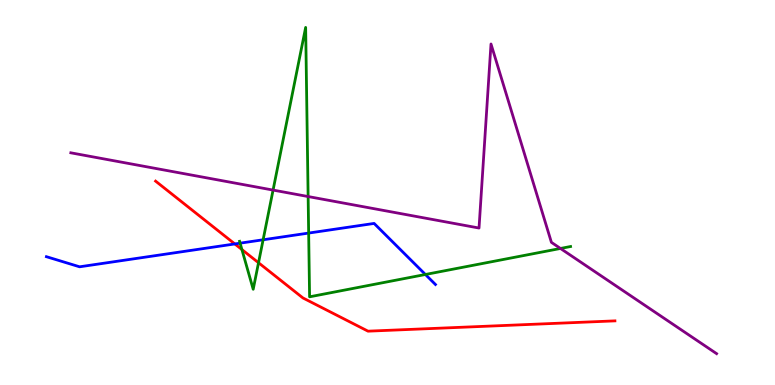[{'lines': ['blue', 'red'], 'intersections': [{'x': 3.03, 'y': 3.66}]}, {'lines': ['green', 'red'], 'intersections': [{'x': 3.12, 'y': 3.52}, {'x': 3.34, 'y': 3.18}]}, {'lines': ['purple', 'red'], 'intersections': []}, {'lines': ['blue', 'green'], 'intersections': [{'x': 3.1, 'y': 3.68}, {'x': 3.4, 'y': 3.77}, {'x': 3.98, 'y': 3.95}, {'x': 5.49, 'y': 2.87}]}, {'lines': ['blue', 'purple'], 'intersections': []}, {'lines': ['green', 'purple'], 'intersections': [{'x': 3.52, 'y': 5.06}, {'x': 3.98, 'y': 4.9}, {'x': 7.23, 'y': 3.55}]}]